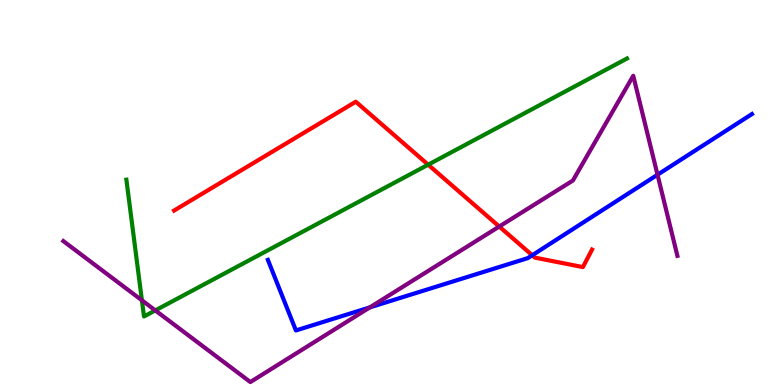[{'lines': ['blue', 'red'], 'intersections': [{'x': 6.87, 'y': 3.37}]}, {'lines': ['green', 'red'], 'intersections': [{'x': 5.52, 'y': 5.72}]}, {'lines': ['purple', 'red'], 'intersections': [{'x': 6.44, 'y': 4.12}]}, {'lines': ['blue', 'green'], 'intersections': []}, {'lines': ['blue', 'purple'], 'intersections': [{'x': 4.77, 'y': 2.02}, {'x': 8.48, 'y': 5.46}]}, {'lines': ['green', 'purple'], 'intersections': [{'x': 1.83, 'y': 2.2}, {'x': 2.0, 'y': 1.94}]}]